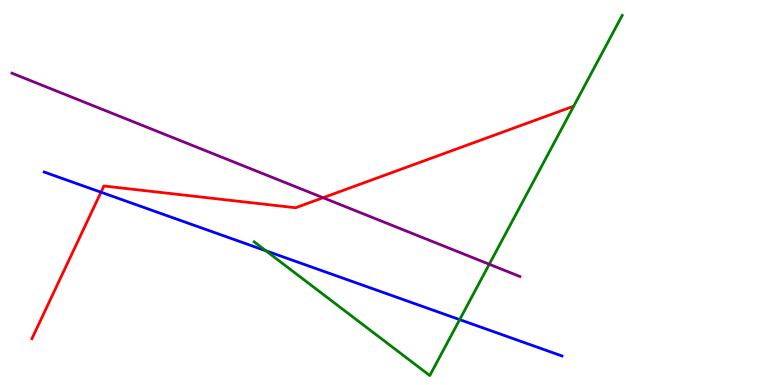[{'lines': ['blue', 'red'], 'intersections': [{'x': 1.3, 'y': 5.01}]}, {'lines': ['green', 'red'], 'intersections': []}, {'lines': ['purple', 'red'], 'intersections': [{'x': 4.17, 'y': 4.86}]}, {'lines': ['blue', 'green'], 'intersections': [{'x': 3.43, 'y': 3.49}, {'x': 5.93, 'y': 1.7}]}, {'lines': ['blue', 'purple'], 'intersections': []}, {'lines': ['green', 'purple'], 'intersections': [{'x': 6.31, 'y': 3.14}]}]